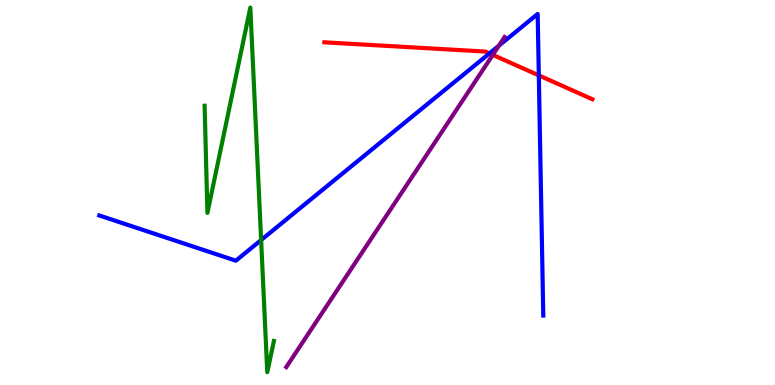[{'lines': ['blue', 'red'], 'intersections': [{'x': 6.32, 'y': 8.61}, {'x': 6.95, 'y': 8.04}]}, {'lines': ['green', 'red'], 'intersections': []}, {'lines': ['purple', 'red'], 'intersections': [{'x': 6.36, 'y': 8.57}]}, {'lines': ['blue', 'green'], 'intersections': [{'x': 3.37, 'y': 3.77}]}, {'lines': ['blue', 'purple'], 'intersections': [{'x': 6.44, 'y': 8.81}]}, {'lines': ['green', 'purple'], 'intersections': []}]